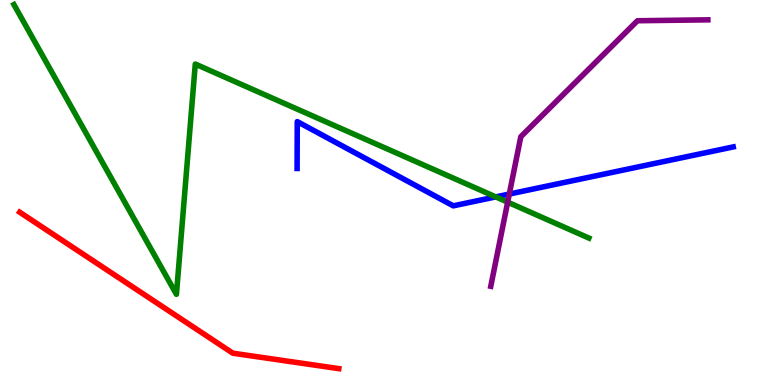[{'lines': ['blue', 'red'], 'intersections': []}, {'lines': ['green', 'red'], 'intersections': []}, {'lines': ['purple', 'red'], 'intersections': []}, {'lines': ['blue', 'green'], 'intersections': [{'x': 6.4, 'y': 4.89}]}, {'lines': ['blue', 'purple'], 'intersections': [{'x': 6.57, 'y': 4.96}]}, {'lines': ['green', 'purple'], 'intersections': [{'x': 6.55, 'y': 4.75}]}]